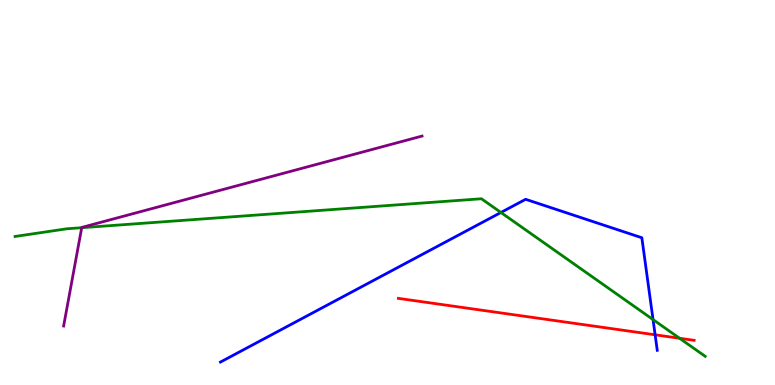[{'lines': ['blue', 'red'], 'intersections': [{'x': 8.45, 'y': 1.3}]}, {'lines': ['green', 'red'], 'intersections': [{'x': 8.77, 'y': 1.21}]}, {'lines': ['purple', 'red'], 'intersections': []}, {'lines': ['blue', 'green'], 'intersections': [{'x': 6.46, 'y': 4.48}, {'x': 8.43, 'y': 1.7}]}, {'lines': ['blue', 'purple'], 'intersections': []}, {'lines': ['green', 'purple'], 'intersections': [{'x': 1.05, 'y': 4.09}]}]